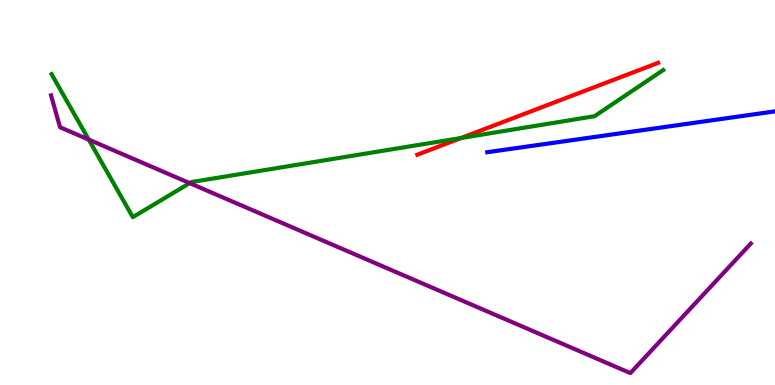[{'lines': ['blue', 'red'], 'intersections': []}, {'lines': ['green', 'red'], 'intersections': [{'x': 5.95, 'y': 6.42}]}, {'lines': ['purple', 'red'], 'intersections': []}, {'lines': ['blue', 'green'], 'intersections': []}, {'lines': ['blue', 'purple'], 'intersections': []}, {'lines': ['green', 'purple'], 'intersections': [{'x': 1.15, 'y': 6.37}, {'x': 2.45, 'y': 5.24}]}]